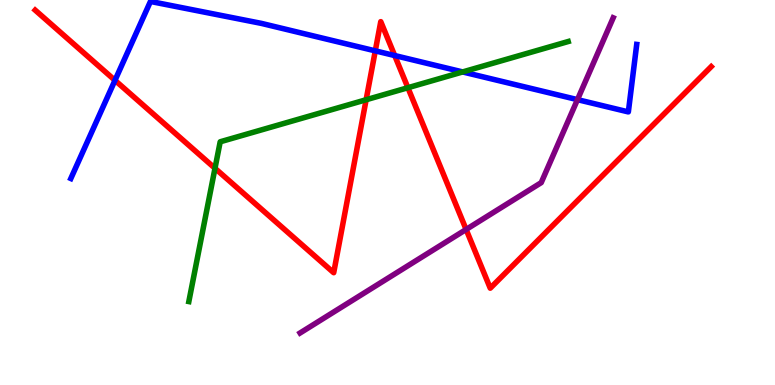[{'lines': ['blue', 'red'], 'intersections': [{'x': 1.48, 'y': 7.91}, {'x': 4.84, 'y': 8.68}, {'x': 5.09, 'y': 8.56}]}, {'lines': ['green', 'red'], 'intersections': [{'x': 2.77, 'y': 5.63}, {'x': 4.72, 'y': 7.41}, {'x': 5.26, 'y': 7.72}]}, {'lines': ['purple', 'red'], 'intersections': [{'x': 6.01, 'y': 4.04}]}, {'lines': ['blue', 'green'], 'intersections': [{'x': 5.97, 'y': 8.13}]}, {'lines': ['blue', 'purple'], 'intersections': [{'x': 7.45, 'y': 7.41}]}, {'lines': ['green', 'purple'], 'intersections': []}]